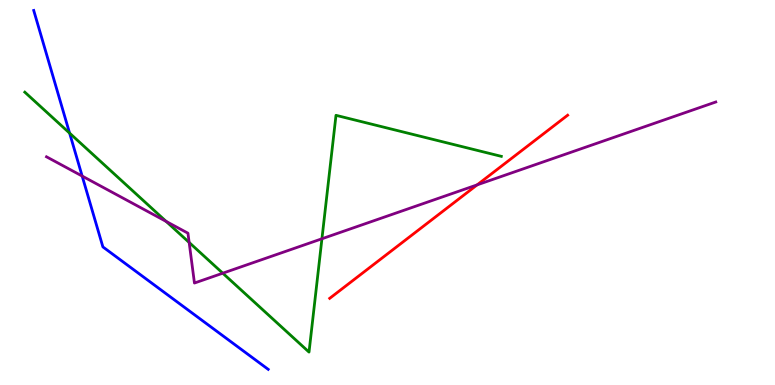[{'lines': ['blue', 'red'], 'intersections': []}, {'lines': ['green', 'red'], 'intersections': []}, {'lines': ['purple', 'red'], 'intersections': [{'x': 6.16, 'y': 5.2}]}, {'lines': ['blue', 'green'], 'intersections': [{'x': 0.898, 'y': 6.54}]}, {'lines': ['blue', 'purple'], 'intersections': [{'x': 1.06, 'y': 5.43}]}, {'lines': ['green', 'purple'], 'intersections': [{'x': 2.14, 'y': 4.25}, {'x': 2.44, 'y': 3.7}, {'x': 2.87, 'y': 2.9}, {'x': 4.15, 'y': 3.8}]}]